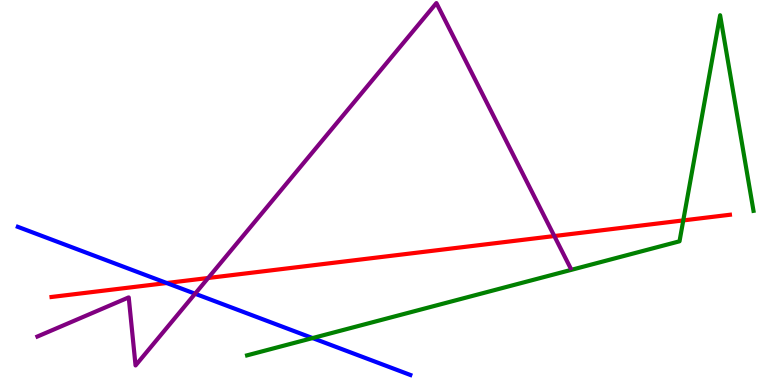[{'lines': ['blue', 'red'], 'intersections': [{'x': 2.15, 'y': 2.65}]}, {'lines': ['green', 'red'], 'intersections': [{'x': 8.82, 'y': 4.28}]}, {'lines': ['purple', 'red'], 'intersections': [{'x': 2.69, 'y': 2.78}, {'x': 7.15, 'y': 3.87}]}, {'lines': ['blue', 'green'], 'intersections': [{'x': 4.03, 'y': 1.22}]}, {'lines': ['blue', 'purple'], 'intersections': [{'x': 2.52, 'y': 2.37}]}, {'lines': ['green', 'purple'], 'intersections': []}]